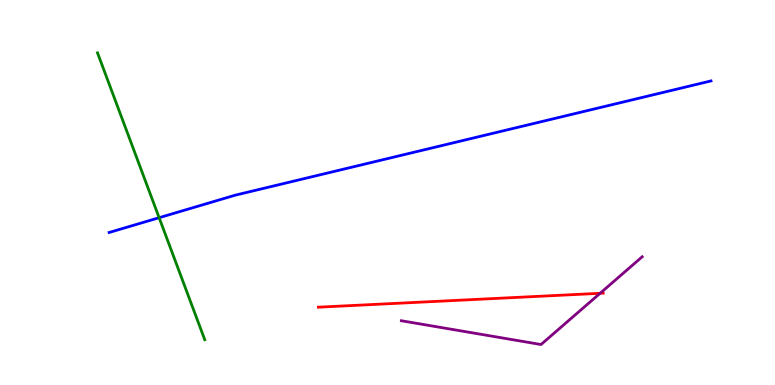[{'lines': ['blue', 'red'], 'intersections': []}, {'lines': ['green', 'red'], 'intersections': []}, {'lines': ['purple', 'red'], 'intersections': [{'x': 7.74, 'y': 2.38}]}, {'lines': ['blue', 'green'], 'intersections': [{'x': 2.05, 'y': 4.35}]}, {'lines': ['blue', 'purple'], 'intersections': []}, {'lines': ['green', 'purple'], 'intersections': []}]